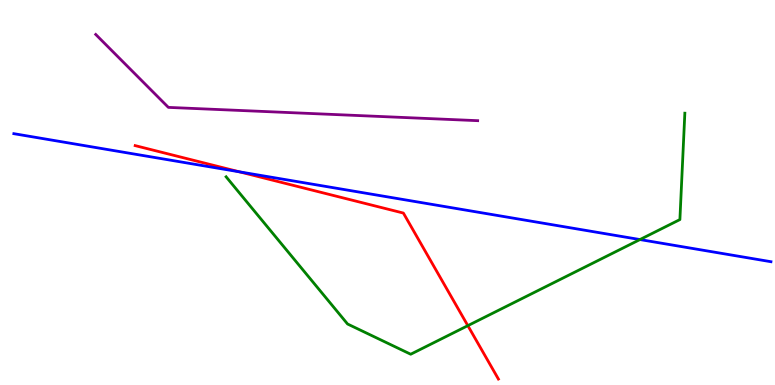[{'lines': ['blue', 'red'], 'intersections': [{'x': 3.09, 'y': 5.54}]}, {'lines': ['green', 'red'], 'intersections': [{'x': 6.04, 'y': 1.54}]}, {'lines': ['purple', 'red'], 'intersections': []}, {'lines': ['blue', 'green'], 'intersections': [{'x': 8.26, 'y': 3.78}]}, {'lines': ['blue', 'purple'], 'intersections': []}, {'lines': ['green', 'purple'], 'intersections': []}]